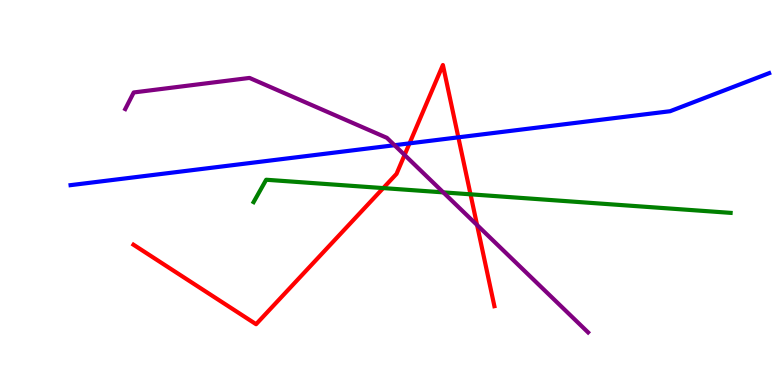[{'lines': ['blue', 'red'], 'intersections': [{'x': 5.28, 'y': 6.28}, {'x': 5.91, 'y': 6.43}]}, {'lines': ['green', 'red'], 'intersections': [{'x': 4.94, 'y': 5.11}, {'x': 6.07, 'y': 4.95}]}, {'lines': ['purple', 'red'], 'intersections': [{'x': 5.22, 'y': 5.98}, {'x': 6.16, 'y': 4.15}]}, {'lines': ['blue', 'green'], 'intersections': []}, {'lines': ['blue', 'purple'], 'intersections': [{'x': 5.09, 'y': 6.23}]}, {'lines': ['green', 'purple'], 'intersections': [{'x': 5.72, 'y': 5.0}]}]